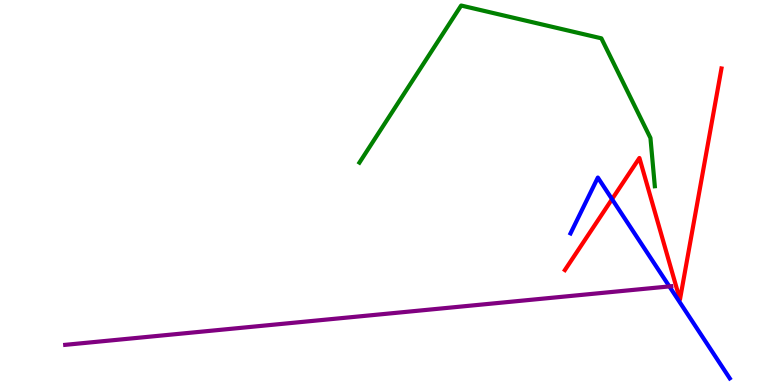[{'lines': ['blue', 'red'], 'intersections': [{'x': 7.9, 'y': 4.83}]}, {'lines': ['green', 'red'], 'intersections': []}, {'lines': ['purple', 'red'], 'intersections': []}, {'lines': ['blue', 'green'], 'intersections': []}, {'lines': ['blue', 'purple'], 'intersections': [{'x': 8.64, 'y': 2.56}]}, {'lines': ['green', 'purple'], 'intersections': []}]